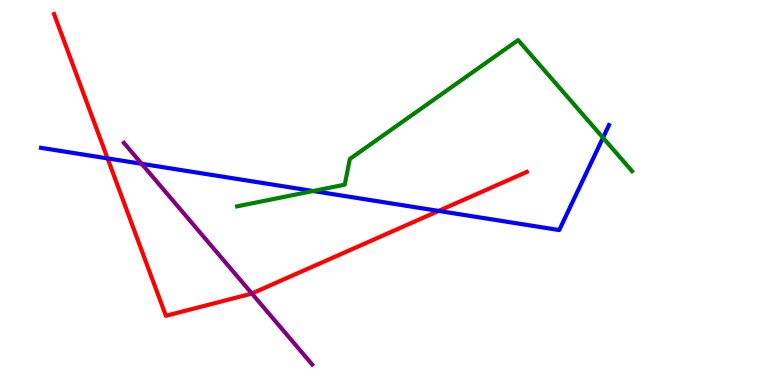[{'lines': ['blue', 'red'], 'intersections': [{'x': 1.39, 'y': 5.89}, {'x': 5.66, 'y': 4.52}]}, {'lines': ['green', 'red'], 'intersections': []}, {'lines': ['purple', 'red'], 'intersections': [{'x': 3.25, 'y': 2.38}]}, {'lines': ['blue', 'green'], 'intersections': [{'x': 4.04, 'y': 5.04}, {'x': 7.78, 'y': 6.42}]}, {'lines': ['blue', 'purple'], 'intersections': [{'x': 1.83, 'y': 5.75}]}, {'lines': ['green', 'purple'], 'intersections': []}]